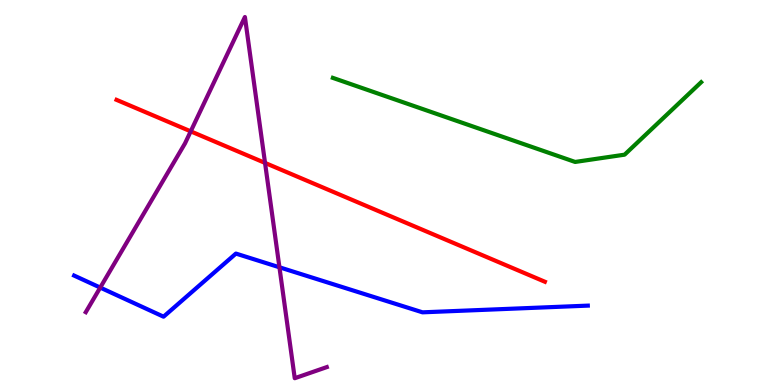[{'lines': ['blue', 'red'], 'intersections': []}, {'lines': ['green', 'red'], 'intersections': []}, {'lines': ['purple', 'red'], 'intersections': [{'x': 2.46, 'y': 6.59}, {'x': 3.42, 'y': 5.77}]}, {'lines': ['blue', 'green'], 'intersections': []}, {'lines': ['blue', 'purple'], 'intersections': [{'x': 1.29, 'y': 2.53}, {'x': 3.61, 'y': 3.06}]}, {'lines': ['green', 'purple'], 'intersections': []}]